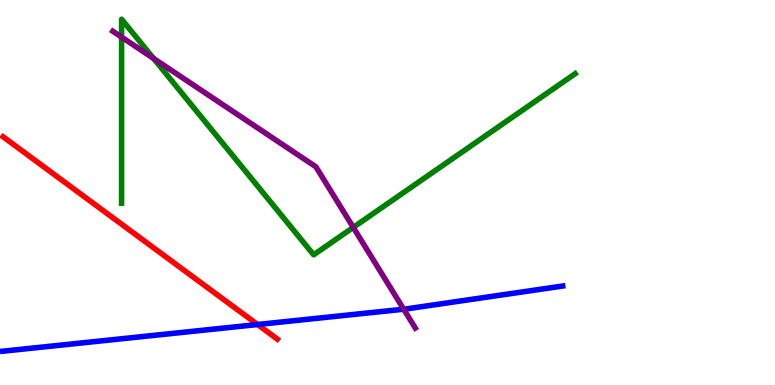[{'lines': ['blue', 'red'], 'intersections': [{'x': 3.32, 'y': 1.57}]}, {'lines': ['green', 'red'], 'intersections': []}, {'lines': ['purple', 'red'], 'intersections': []}, {'lines': ['blue', 'green'], 'intersections': []}, {'lines': ['blue', 'purple'], 'intersections': [{'x': 5.21, 'y': 1.97}]}, {'lines': ['green', 'purple'], 'intersections': [{'x': 1.57, 'y': 9.04}, {'x': 1.98, 'y': 8.48}, {'x': 4.56, 'y': 4.09}]}]